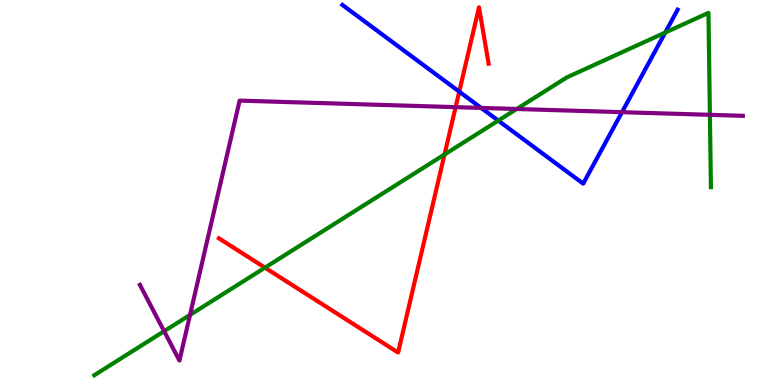[{'lines': ['blue', 'red'], 'intersections': [{'x': 5.93, 'y': 7.62}]}, {'lines': ['green', 'red'], 'intersections': [{'x': 3.42, 'y': 3.05}, {'x': 5.74, 'y': 5.99}]}, {'lines': ['purple', 'red'], 'intersections': [{'x': 5.88, 'y': 7.22}]}, {'lines': ['blue', 'green'], 'intersections': [{'x': 6.43, 'y': 6.87}, {'x': 8.58, 'y': 9.15}]}, {'lines': ['blue', 'purple'], 'intersections': [{'x': 6.21, 'y': 7.2}, {'x': 8.03, 'y': 7.09}]}, {'lines': ['green', 'purple'], 'intersections': [{'x': 2.12, 'y': 1.4}, {'x': 2.45, 'y': 1.82}, {'x': 6.67, 'y': 7.17}, {'x': 9.16, 'y': 7.02}]}]